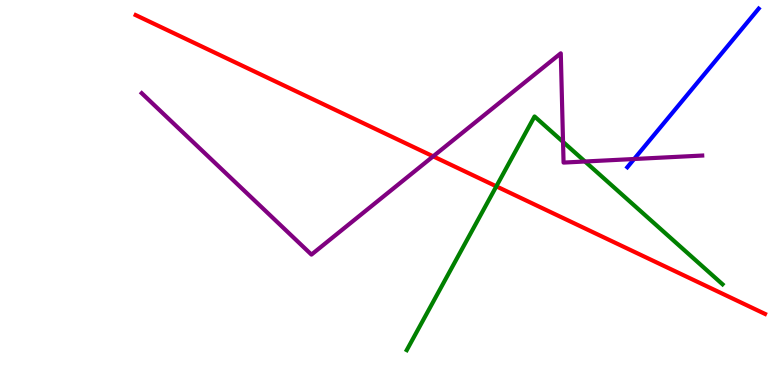[{'lines': ['blue', 'red'], 'intersections': []}, {'lines': ['green', 'red'], 'intersections': [{'x': 6.4, 'y': 5.16}]}, {'lines': ['purple', 'red'], 'intersections': [{'x': 5.59, 'y': 5.94}]}, {'lines': ['blue', 'green'], 'intersections': []}, {'lines': ['blue', 'purple'], 'intersections': [{'x': 8.18, 'y': 5.87}]}, {'lines': ['green', 'purple'], 'intersections': [{'x': 7.27, 'y': 6.31}, {'x': 7.55, 'y': 5.81}]}]